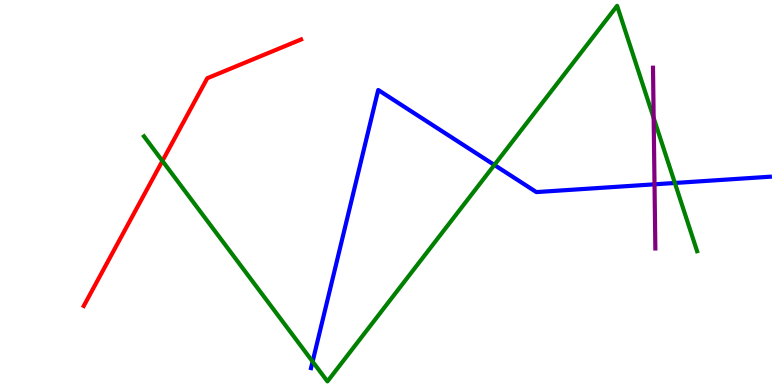[{'lines': ['blue', 'red'], 'intersections': []}, {'lines': ['green', 'red'], 'intersections': [{'x': 2.1, 'y': 5.82}]}, {'lines': ['purple', 'red'], 'intersections': []}, {'lines': ['blue', 'green'], 'intersections': [{'x': 4.03, 'y': 0.608}, {'x': 6.38, 'y': 5.71}, {'x': 8.71, 'y': 5.25}]}, {'lines': ['blue', 'purple'], 'intersections': [{'x': 8.45, 'y': 5.21}]}, {'lines': ['green', 'purple'], 'intersections': [{'x': 8.43, 'y': 6.94}]}]